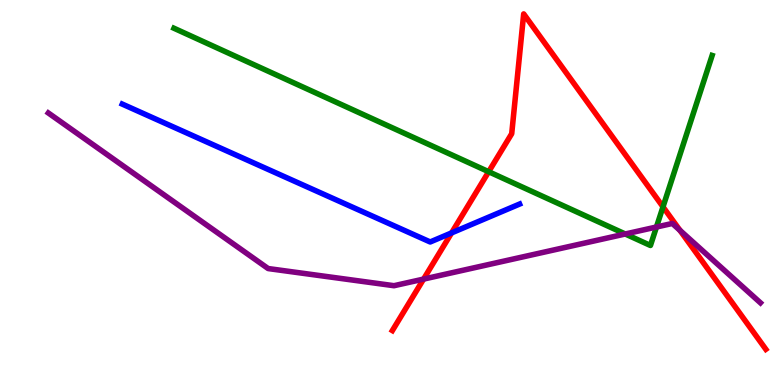[{'lines': ['blue', 'red'], 'intersections': [{'x': 5.83, 'y': 3.95}]}, {'lines': ['green', 'red'], 'intersections': [{'x': 6.31, 'y': 5.54}, {'x': 8.55, 'y': 4.63}]}, {'lines': ['purple', 'red'], 'intersections': [{'x': 5.47, 'y': 2.75}, {'x': 8.77, 'y': 4.02}]}, {'lines': ['blue', 'green'], 'intersections': []}, {'lines': ['blue', 'purple'], 'intersections': []}, {'lines': ['green', 'purple'], 'intersections': [{'x': 8.07, 'y': 3.92}, {'x': 8.47, 'y': 4.1}]}]